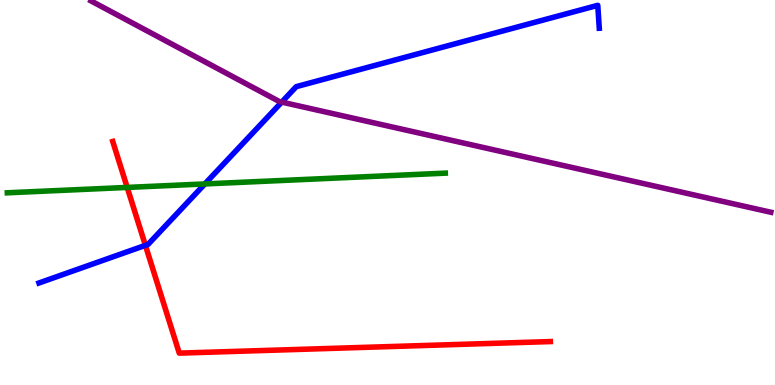[{'lines': ['blue', 'red'], 'intersections': [{'x': 1.88, 'y': 3.63}]}, {'lines': ['green', 'red'], 'intersections': [{'x': 1.64, 'y': 5.13}]}, {'lines': ['purple', 'red'], 'intersections': []}, {'lines': ['blue', 'green'], 'intersections': [{'x': 2.64, 'y': 5.22}]}, {'lines': ['blue', 'purple'], 'intersections': [{'x': 3.64, 'y': 7.35}]}, {'lines': ['green', 'purple'], 'intersections': []}]